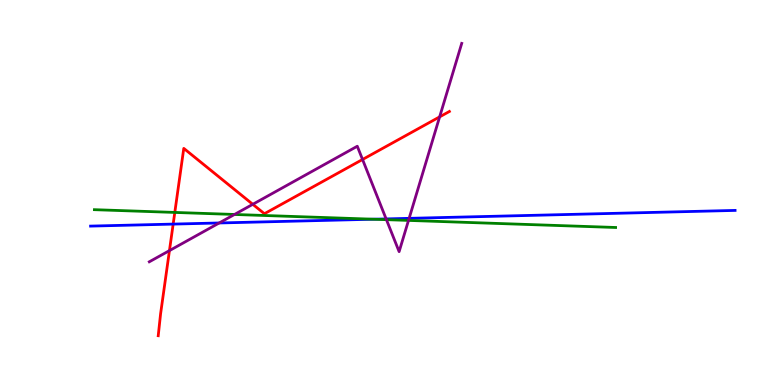[{'lines': ['blue', 'red'], 'intersections': [{'x': 2.23, 'y': 4.18}]}, {'lines': ['green', 'red'], 'intersections': [{'x': 2.26, 'y': 4.48}]}, {'lines': ['purple', 'red'], 'intersections': [{'x': 2.19, 'y': 3.49}, {'x': 3.26, 'y': 4.69}, {'x': 4.68, 'y': 5.86}, {'x': 5.67, 'y': 6.96}]}, {'lines': ['blue', 'green'], 'intersections': [{'x': 4.82, 'y': 4.31}]}, {'lines': ['blue', 'purple'], 'intersections': [{'x': 2.83, 'y': 4.21}, {'x': 4.98, 'y': 4.31}, {'x': 5.28, 'y': 4.33}]}, {'lines': ['green', 'purple'], 'intersections': [{'x': 3.03, 'y': 4.43}, {'x': 4.99, 'y': 4.29}, {'x': 5.27, 'y': 4.28}]}]